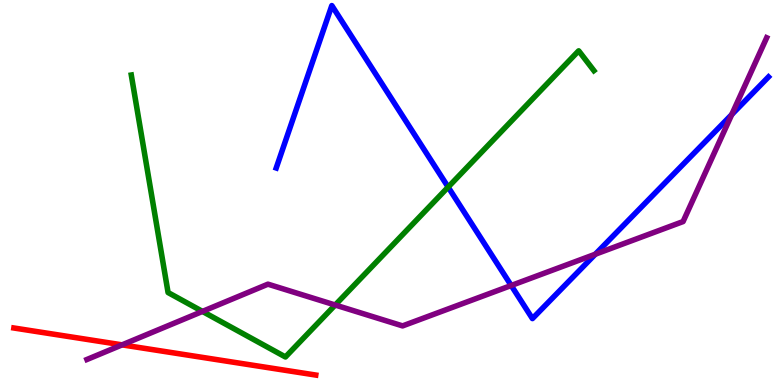[{'lines': ['blue', 'red'], 'intersections': []}, {'lines': ['green', 'red'], 'intersections': []}, {'lines': ['purple', 'red'], 'intersections': [{'x': 1.58, 'y': 1.04}]}, {'lines': ['blue', 'green'], 'intersections': [{'x': 5.78, 'y': 5.14}]}, {'lines': ['blue', 'purple'], 'intersections': [{'x': 6.6, 'y': 2.58}, {'x': 7.68, 'y': 3.4}, {'x': 9.44, 'y': 7.02}]}, {'lines': ['green', 'purple'], 'intersections': [{'x': 2.61, 'y': 1.91}, {'x': 4.33, 'y': 2.08}]}]